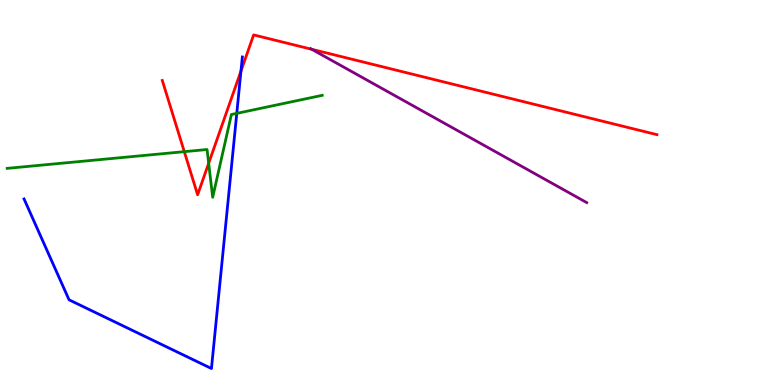[{'lines': ['blue', 'red'], 'intersections': [{'x': 3.11, 'y': 8.15}]}, {'lines': ['green', 'red'], 'intersections': [{'x': 2.38, 'y': 6.06}, {'x': 2.69, 'y': 5.76}]}, {'lines': ['purple', 'red'], 'intersections': [{'x': 4.02, 'y': 8.72}]}, {'lines': ['blue', 'green'], 'intersections': [{'x': 3.06, 'y': 7.06}]}, {'lines': ['blue', 'purple'], 'intersections': []}, {'lines': ['green', 'purple'], 'intersections': []}]